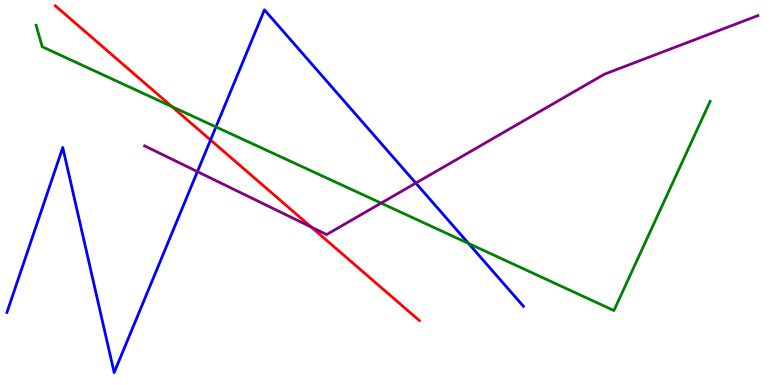[{'lines': ['blue', 'red'], 'intersections': [{'x': 2.72, 'y': 6.36}]}, {'lines': ['green', 'red'], 'intersections': [{'x': 2.22, 'y': 7.23}]}, {'lines': ['purple', 'red'], 'intersections': [{'x': 4.02, 'y': 4.1}]}, {'lines': ['blue', 'green'], 'intersections': [{'x': 2.79, 'y': 6.7}, {'x': 6.05, 'y': 3.68}]}, {'lines': ['blue', 'purple'], 'intersections': [{'x': 2.55, 'y': 5.54}, {'x': 5.37, 'y': 5.24}]}, {'lines': ['green', 'purple'], 'intersections': [{'x': 4.92, 'y': 4.72}]}]